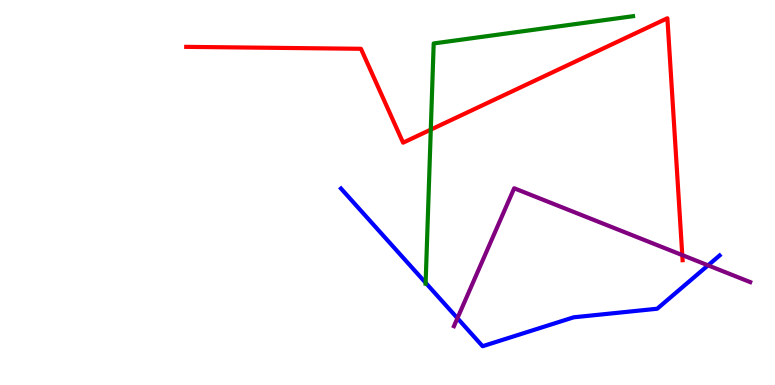[{'lines': ['blue', 'red'], 'intersections': []}, {'lines': ['green', 'red'], 'intersections': [{'x': 5.56, 'y': 6.63}]}, {'lines': ['purple', 'red'], 'intersections': [{'x': 8.8, 'y': 3.37}]}, {'lines': ['blue', 'green'], 'intersections': [{'x': 5.49, 'y': 2.66}]}, {'lines': ['blue', 'purple'], 'intersections': [{'x': 5.9, 'y': 1.74}, {'x': 9.14, 'y': 3.11}]}, {'lines': ['green', 'purple'], 'intersections': []}]